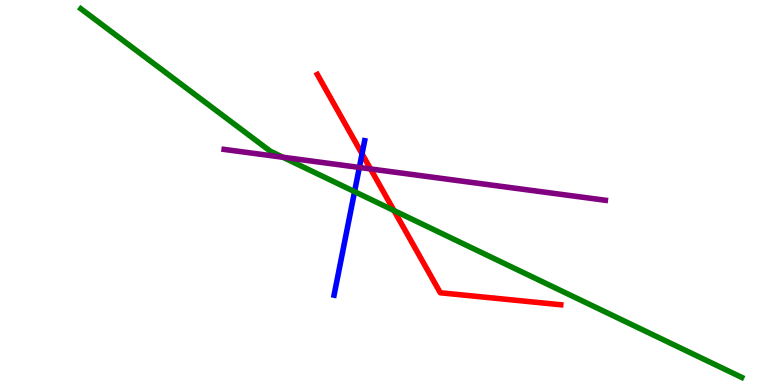[{'lines': ['blue', 'red'], 'intersections': [{'x': 4.67, 'y': 6.0}]}, {'lines': ['green', 'red'], 'intersections': [{'x': 5.08, 'y': 4.53}]}, {'lines': ['purple', 'red'], 'intersections': [{'x': 4.78, 'y': 5.61}]}, {'lines': ['blue', 'green'], 'intersections': [{'x': 4.58, 'y': 5.02}]}, {'lines': ['blue', 'purple'], 'intersections': [{'x': 4.64, 'y': 5.65}]}, {'lines': ['green', 'purple'], 'intersections': [{'x': 3.65, 'y': 5.92}]}]